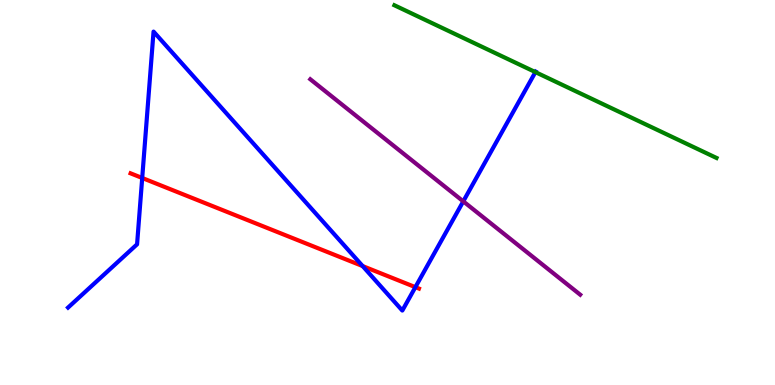[{'lines': ['blue', 'red'], 'intersections': [{'x': 1.83, 'y': 5.38}, {'x': 4.68, 'y': 3.09}, {'x': 5.36, 'y': 2.54}]}, {'lines': ['green', 'red'], 'intersections': []}, {'lines': ['purple', 'red'], 'intersections': []}, {'lines': ['blue', 'green'], 'intersections': [{'x': 6.91, 'y': 8.13}]}, {'lines': ['blue', 'purple'], 'intersections': [{'x': 5.98, 'y': 4.77}]}, {'lines': ['green', 'purple'], 'intersections': []}]